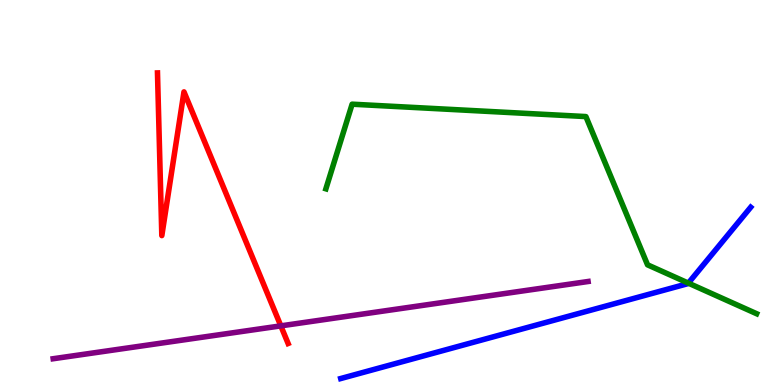[{'lines': ['blue', 'red'], 'intersections': []}, {'lines': ['green', 'red'], 'intersections': []}, {'lines': ['purple', 'red'], 'intersections': [{'x': 3.62, 'y': 1.54}]}, {'lines': ['blue', 'green'], 'intersections': [{'x': 8.88, 'y': 2.65}]}, {'lines': ['blue', 'purple'], 'intersections': []}, {'lines': ['green', 'purple'], 'intersections': []}]